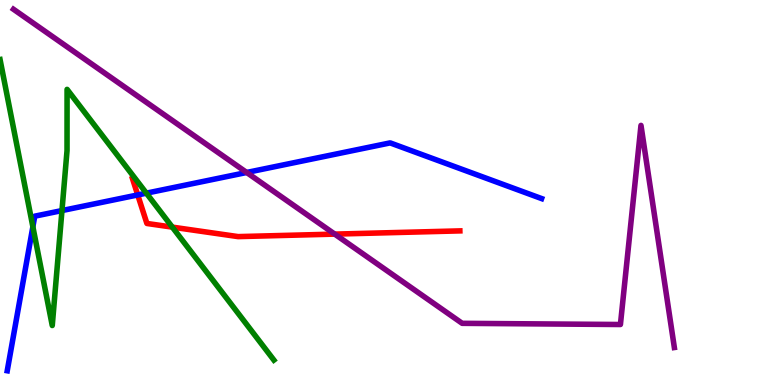[{'lines': ['blue', 'red'], 'intersections': [{'x': 1.78, 'y': 4.94}]}, {'lines': ['green', 'red'], 'intersections': [{'x': 2.22, 'y': 4.1}]}, {'lines': ['purple', 'red'], 'intersections': [{'x': 4.32, 'y': 3.92}]}, {'lines': ['blue', 'green'], 'intersections': [{'x': 0.424, 'y': 4.11}, {'x': 0.8, 'y': 4.53}, {'x': 1.89, 'y': 4.98}]}, {'lines': ['blue', 'purple'], 'intersections': [{'x': 3.18, 'y': 5.52}]}, {'lines': ['green', 'purple'], 'intersections': []}]